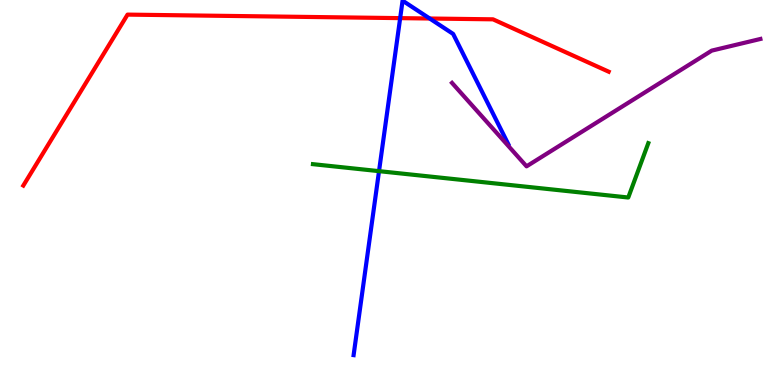[{'lines': ['blue', 'red'], 'intersections': [{'x': 5.16, 'y': 9.53}, {'x': 5.54, 'y': 9.52}]}, {'lines': ['green', 'red'], 'intersections': []}, {'lines': ['purple', 'red'], 'intersections': []}, {'lines': ['blue', 'green'], 'intersections': [{'x': 4.89, 'y': 5.55}]}, {'lines': ['blue', 'purple'], 'intersections': []}, {'lines': ['green', 'purple'], 'intersections': []}]